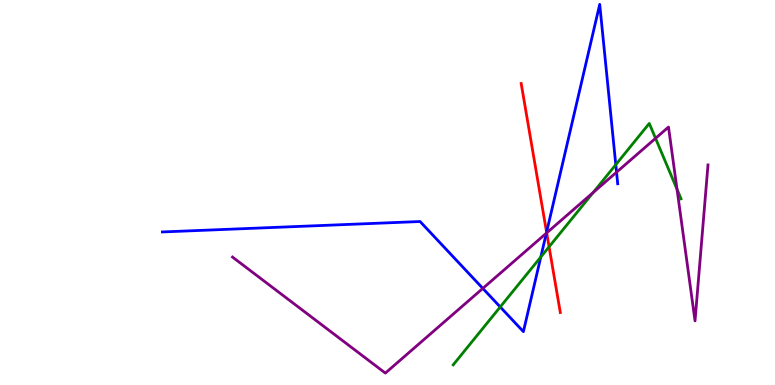[{'lines': ['blue', 'red'], 'intersections': [{'x': 7.05, 'y': 3.97}]}, {'lines': ['green', 'red'], 'intersections': [{'x': 7.08, 'y': 3.59}]}, {'lines': ['purple', 'red'], 'intersections': [{'x': 7.05, 'y': 3.95}]}, {'lines': ['blue', 'green'], 'intersections': [{'x': 6.45, 'y': 2.03}, {'x': 6.98, 'y': 3.32}, {'x': 7.95, 'y': 5.72}]}, {'lines': ['blue', 'purple'], 'intersections': [{'x': 6.23, 'y': 2.51}, {'x': 7.05, 'y': 3.94}, {'x': 7.96, 'y': 5.53}]}, {'lines': ['green', 'purple'], 'intersections': [{'x': 7.65, 'y': 5.0}, {'x': 8.46, 'y': 6.41}, {'x': 8.74, 'y': 5.09}]}]